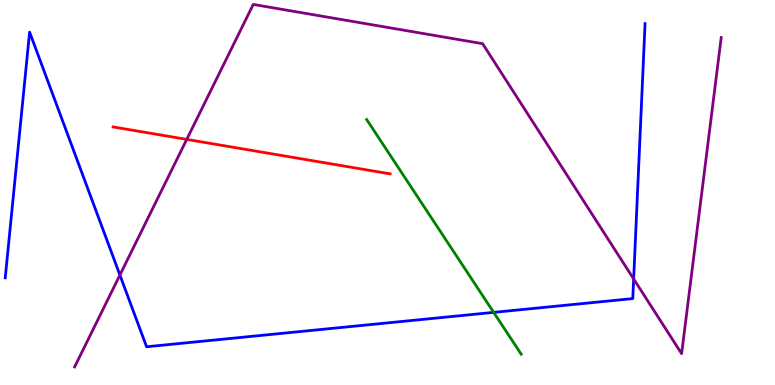[{'lines': ['blue', 'red'], 'intersections': []}, {'lines': ['green', 'red'], 'intersections': []}, {'lines': ['purple', 'red'], 'intersections': [{'x': 2.41, 'y': 6.38}]}, {'lines': ['blue', 'green'], 'intersections': [{'x': 6.37, 'y': 1.89}]}, {'lines': ['blue', 'purple'], 'intersections': [{'x': 1.55, 'y': 2.86}, {'x': 8.18, 'y': 2.75}]}, {'lines': ['green', 'purple'], 'intersections': []}]